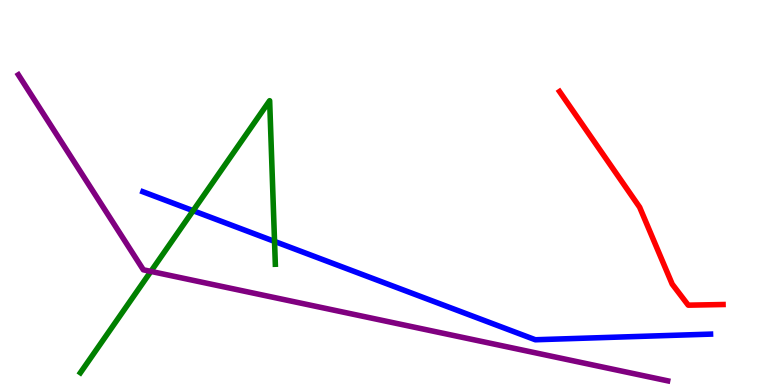[{'lines': ['blue', 'red'], 'intersections': []}, {'lines': ['green', 'red'], 'intersections': []}, {'lines': ['purple', 'red'], 'intersections': []}, {'lines': ['blue', 'green'], 'intersections': [{'x': 2.49, 'y': 4.53}, {'x': 3.54, 'y': 3.73}]}, {'lines': ['blue', 'purple'], 'intersections': []}, {'lines': ['green', 'purple'], 'intersections': [{'x': 1.95, 'y': 2.95}]}]